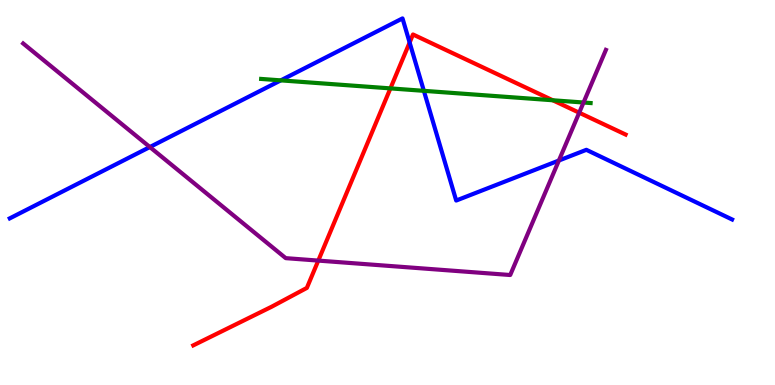[{'lines': ['blue', 'red'], 'intersections': [{'x': 5.29, 'y': 8.9}]}, {'lines': ['green', 'red'], 'intersections': [{'x': 5.04, 'y': 7.7}, {'x': 7.13, 'y': 7.4}]}, {'lines': ['purple', 'red'], 'intersections': [{'x': 4.11, 'y': 3.23}, {'x': 7.47, 'y': 7.07}]}, {'lines': ['blue', 'green'], 'intersections': [{'x': 3.62, 'y': 7.91}, {'x': 5.47, 'y': 7.64}]}, {'lines': ['blue', 'purple'], 'intersections': [{'x': 1.93, 'y': 6.18}, {'x': 7.21, 'y': 5.83}]}, {'lines': ['green', 'purple'], 'intersections': [{'x': 7.53, 'y': 7.34}]}]